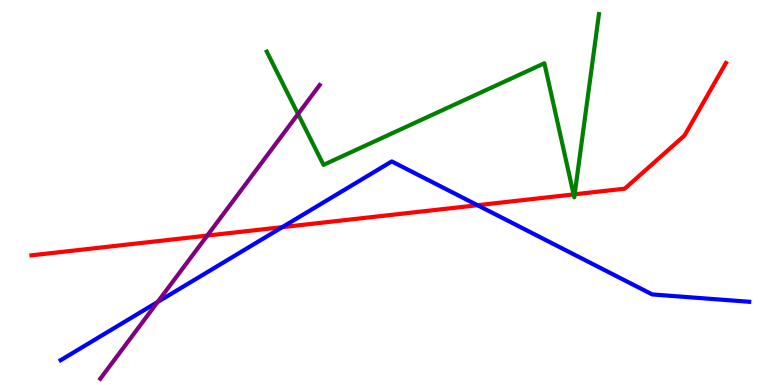[{'lines': ['blue', 'red'], 'intersections': [{'x': 3.64, 'y': 4.1}, {'x': 6.16, 'y': 4.67}]}, {'lines': ['green', 'red'], 'intersections': [{'x': 7.4, 'y': 4.95}, {'x': 7.41, 'y': 4.95}]}, {'lines': ['purple', 'red'], 'intersections': [{'x': 2.67, 'y': 3.88}]}, {'lines': ['blue', 'green'], 'intersections': []}, {'lines': ['blue', 'purple'], 'intersections': [{'x': 2.03, 'y': 2.16}]}, {'lines': ['green', 'purple'], 'intersections': [{'x': 3.85, 'y': 7.04}]}]